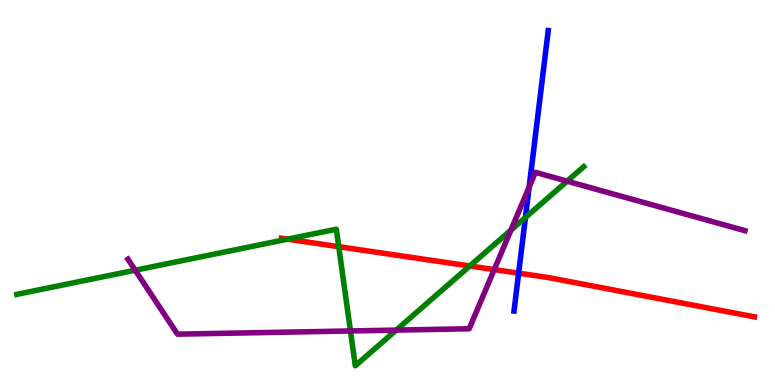[{'lines': ['blue', 'red'], 'intersections': [{'x': 6.69, 'y': 2.9}]}, {'lines': ['green', 'red'], 'intersections': [{'x': 3.71, 'y': 3.79}, {'x': 4.37, 'y': 3.59}, {'x': 6.06, 'y': 3.09}]}, {'lines': ['purple', 'red'], 'intersections': [{'x': 6.38, 'y': 3.0}]}, {'lines': ['blue', 'green'], 'intersections': [{'x': 6.78, 'y': 4.35}]}, {'lines': ['blue', 'purple'], 'intersections': [{'x': 6.83, 'y': 5.14}]}, {'lines': ['green', 'purple'], 'intersections': [{'x': 1.74, 'y': 2.98}, {'x': 4.52, 'y': 1.4}, {'x': 5.11, 'y': 1.43}, {'x': 6.59, 'y': 4.02}, {'x': 7.32, 'y': 5.29}]}]